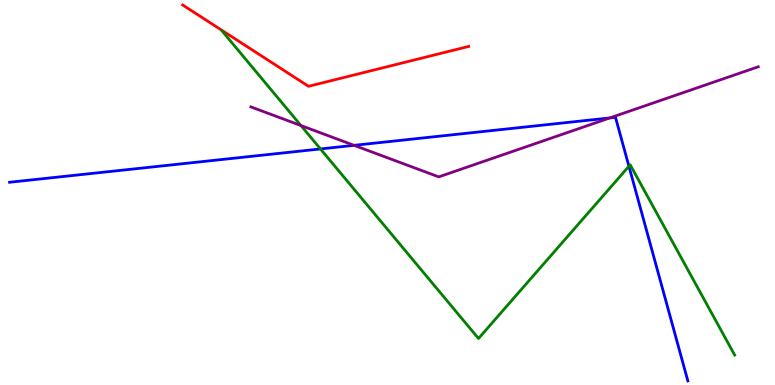[{'lines': ['blue', 'red'], 'intersections': []}, {'lines': ['green', 'red'], 'intersections': []}, {'lines': ['purple', 'red'], 'intersections': []}, {'lines': ['blue', 'green'], 'intersections': [{'x': 4.13, 'y': 6.13}, {'x': 8.12, 'y': 5.68}]}, {'lines': ['blue', 'purple'], 'intersections': [{'x': 4.57, 'y': 6.23}, {'x': 7.87, 'y': 6.94}]}, {'lines': ['green', 'purple'], 'intersections': [{'x': 3.88, 'y': 6.74}]}]